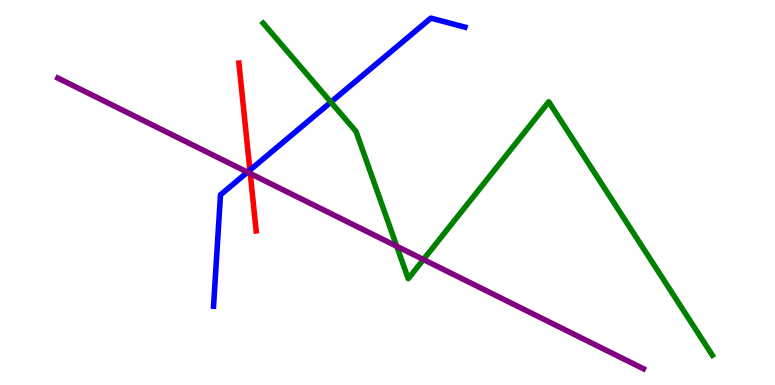[{'lines': ['blue', 'red'], 'intersections': [{'x': 3.22, 'y': 5.58}]}, {'lines': ['green', 'red'], 'intersections': []}, {'lines': ['purple', 'red'], 'intersections': [{'x': 3.23, 'y': 5.49}]}, {'lines': ['blue', 'green'], 'intersections': [{'x': 4.27, 'y': 7.35}]}, {'lines': ['blue', 'purple'], 'intersections': [{'x': 3.19, 'y': 5.53}]}, {'lines': ['green', 'purple'], 'intersections': [{'x': 5.12, 'y': 3.6}, {'x': 5.46, 'y': 3.26}]}]